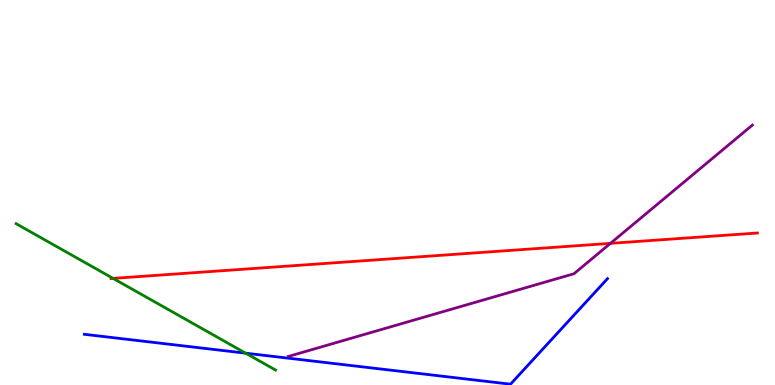[{'lines': ['blue', 'red'], 'intersections': []}, {'lines': ['green', 'red'], 'intersections': [{'x': 1.46, 'y': 2.77}]}, {'lines': ['purple', 'red'], 'intersections': [{'x': 7.88, 'y': 3.68}]}, {'lines': ['blue', 'green'], 'intersections': [{'x': 3.17, 'y': 0.826}]}, {'lines': ['blue', 'purple'], 'intersections': []}, {'lines': ['green', 'purple'], 'intersections': []}]